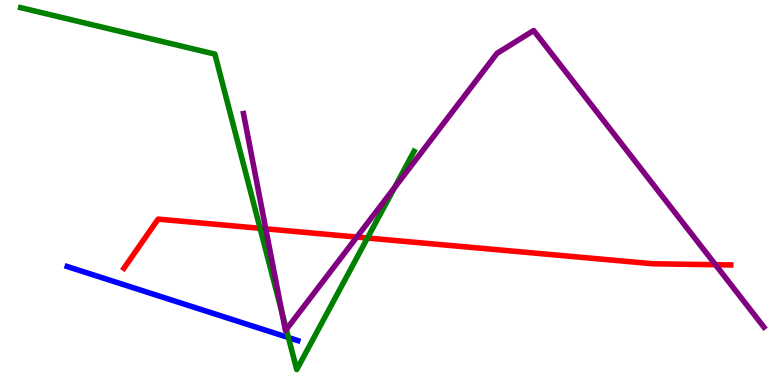[{'lines': ['blue', 'red'], 'intersections': []}, {'lines': ['green', 'red'], 'intersections': [{'x': 3.36, 'y': 4.07}, {'x': 4.74, 'y': 3.82}]}, {'lines': ['purple', 'red'], 'intersections': [{'x': 3.43, 'y': 4.06}, {'x': 4.6, 'y': 3.84}, {'x': 9.23, 'y': 3.12}]}, {'lines': ['blue', 'green'], 'intersections': [{'x': 3.72, 'y': 1.23}]}, {'lines': ['blue', 'purple'], 'intersections': []}, {'lines': ['green', 'purple'], 'intersections': [{'x': 3.64, 'y': 1.88}, {'x': 3.69, 'y': 1.44}, {'x': 5.09, 'y': 5.13}]}]